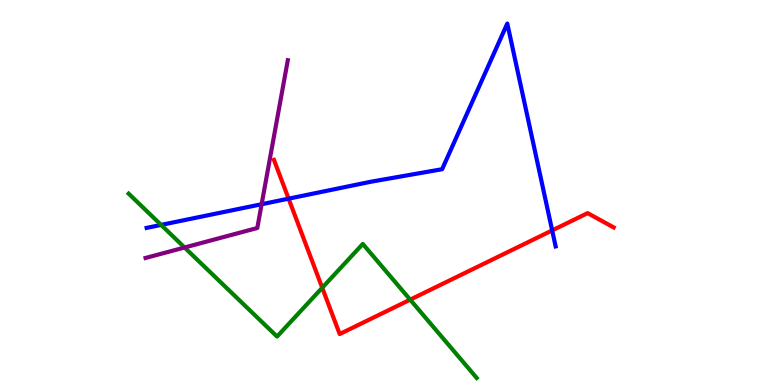[{'lines': ['blue', 'red'], 'intersections': [{'x': 3.72, 'y': 4.84}, {'x': 7.12, 'y': 4.01}]}, {'lines': ['green', 'red'], 'intersections': [{'x': 4.16, 'y': 2.53}, {'x': 5.29, 'y': 2.22}]}, {'lines': ['purple', 'red'], 'intersections': []}, {'lines': ['blue', 'green'], 'intersections': [{'x': 2.08, 'y': 4.16}]}, {'lines': ['blue', 'purple'], 'intersections': [{'x': 3.38, 'y': 4.7}]}, {'lines': ['green', 'purple'], 'intersections': [{'x': 2.38, 'y': 3.57}]}]